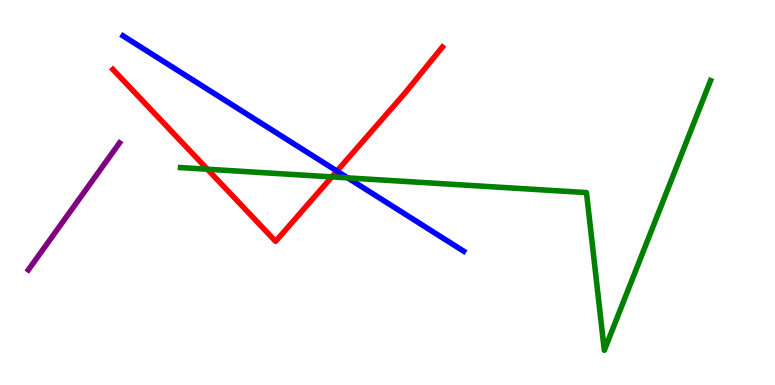[{'lines': ['blue', 'red'], 'intersections': [{'x': 4.35, 'y': 5.56}]}, {'lines': ['green', 'red'], 'intersections': [{'x': 2.68, 'y': 5.6}, {'x': 4.28, 'y': 5.41}]}, {'lines': ['purple', 'red'], 'intersections': []}, {'lines': ['blue', 'green'], 'intersections': [{'x': 4.49, 'y': 5.38}]}, {'lines': ['blue', 'purple'], 'intersections': []}, {'lines': ['green', 'purple'], 'intersections': []}]